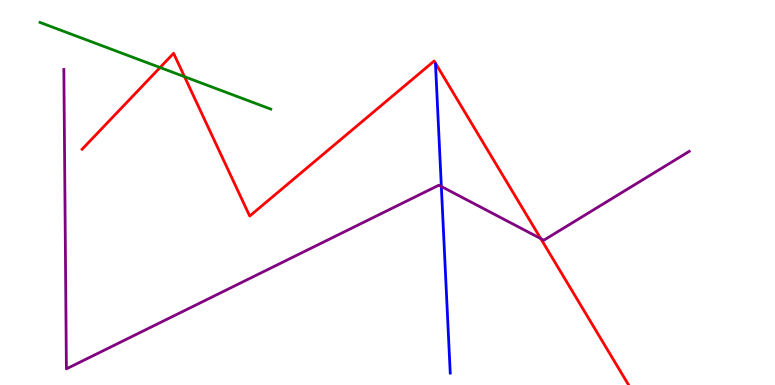[{'lines': ['blue', 'red'], 'intersections': []}, {'lines': ['green', 'red'], 'intersections': [{'x': 2.07, 'y': 8.25}, {'x': 2.38, 'y': 8.01}]}, {'lines': ['purple', 'red'], 'intersections': [{'x': 6.98, 'y': 3.8}]}, {'lines': ['blue', 'green'], 'intersections': []}, {'lines': ['blue', 'purple'], 'intersections': [{'x': 5.69, 'y': 5.16}]}, {'lines': ['green', 'purple'], 'intersections': []}]